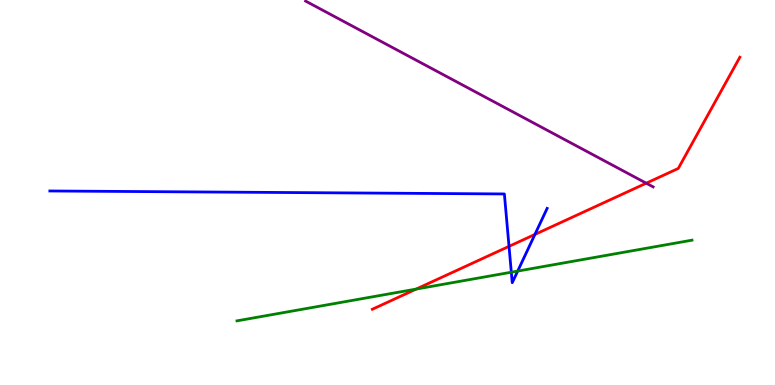[{'lines': ['blue', 'red'], 'intersections': [{'x': 6.57, 'y': 3.6}, {'x': 6.9, 'y': 3.91}]}, {'lines': ['green', 'red'], 'intersections': [{'x': 5.37, 'y': 2.49}]}, {'lines': ['purple', 'red'], 'intersections': [{'x': 8.34, 'y': 5.24}]}, {'lines': ['blue', 'green'], 'intersections': [{'x': 6.6, 'y': 2.93}, {'x': 6.68, 'y': 2.96}]}, {'lines': ['blue', 'purple'], 'intersections': []}, {'lines': ['green', 'purple'], 'intersections': []}]